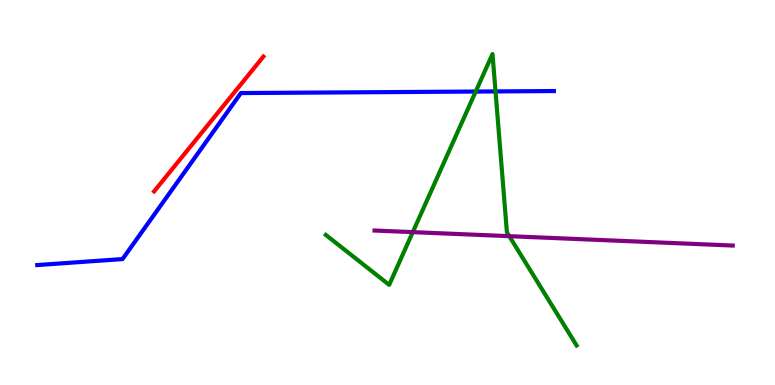[{'lines': ['blue', 'red'], 'intersections': []}, {'lines': ['green', 'red'], 'intersections': []}, {'lines': ['purple', 'red'], 'intersections': []}, {'lines': ['blue', 'green'], 'intersections': [{'x': 6.14, 'y': 7.62}, {'x': 6.39, 'y': 7.63}]}, {'lines': ['blue', 'purple'], 'intersections': []}, {'lines': ['green', 'purple'], 'intersections': [{'x': 5.33, 'y': 3.97}, {'x': 6.57, 'y': 3.87}]}]